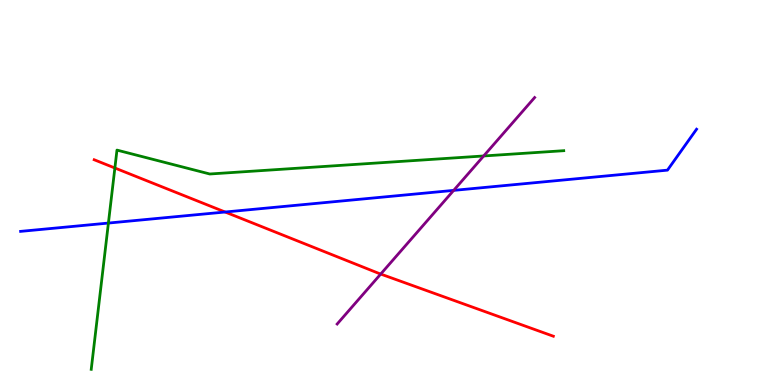[{'lines': ['blue', 'red'], 'intersections': [{'x': 2.9, 'y': 4.49}]}, {'lines': ['green', 'red'], 'intersections': [{'x': 1.48, 'y': 5.64}]}, {'lines': ['purple', 'red'], 'intersections': [{'x': 4.91, 'y': 2.88}]}, {'lines': ['blue', 'green'], 'intersections': [{'x': 1.4, 'y': 4.21}]}, {'lines': ['blue', 'purple'], 'intersections': [{'x': 5.85, 'y': 5.06}]}, {'lines': ['green', 'purple'], 'intersections': [{'x': 6.24, 'y': 5.95}]}]